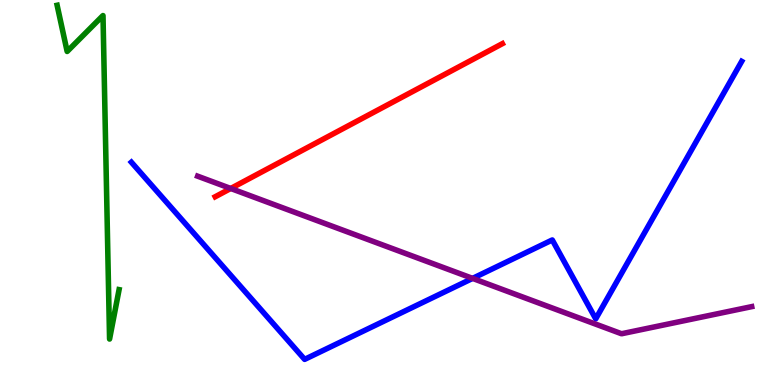[{'lines': ['blue', 'red'], 'intersections': []}, {'lines': ['green', 'red'], 'intersections': []}, {'lines': ['purple', 'red'], 'intersections': [{'x': 2.98, 'y': 5.1}]}, {'lines': ['blue', 'green'], 'intersections': []}, {'lines': ['blue', 'purple'], 'intersections': [{'x': 6.1, 'y': 2.77}]}, {'lines': ['green', 'purple'], 'intersections': []}]